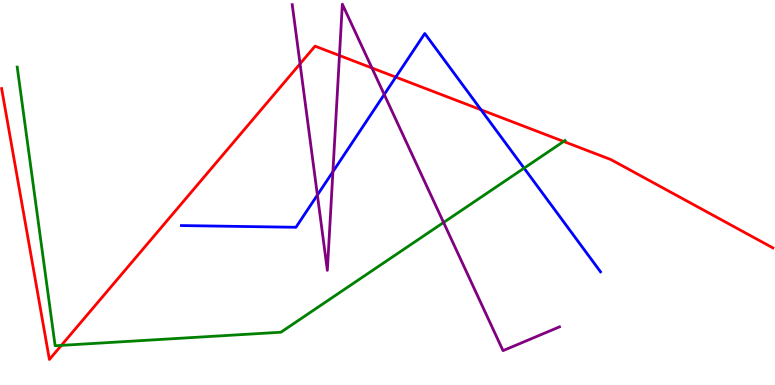[{'lines': ['blue', 'red'], 'intersections': [{'x': 5.11, 'y': 8.0}, {'x': 6.21, 'y': 7.15}]}, {'lines': ['green', 'red'], 'intersections': [{'x': 0.792, 'y': 1.03}, {'x': 7.27, 'y': 6.33}]}, {'lines': ['purple', 'red'], 'intersections': [{'x': 3.87, 'y': 8.34}, {'x': 4.38, 'y': 8.56}, {'x': 4.8, 'y': 8.23}]}, {'lines': ['blue', 'green'], 'intersections': [{'x': 6.76, 'y': 5.63}]}, {'lines': ['blue', 'purple'], 'intersections': [{'x': 4.1, 'y': 4.93}, {'x': 4.3, 'y': 5.54}, {'x': 4.96, 'y': 7.55}]}, {'lines': ['green', 'purple'], 'intersections': [{'x': 5.72, 'y': 4.22}]}]